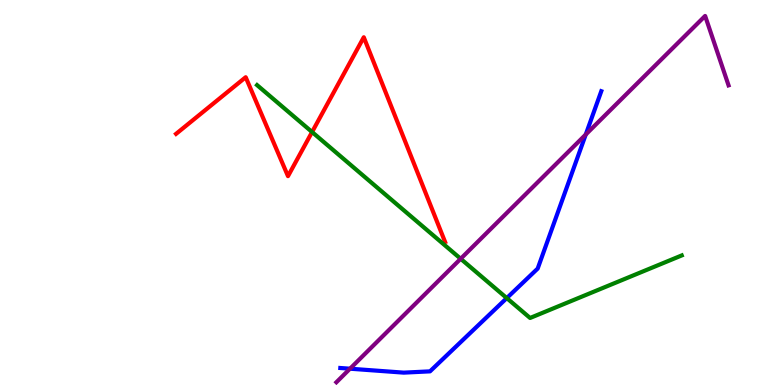[{'lines': ['blue', 'red'], 'intersections': []}, {'lines': ['green', 'red'], 'intersections': [{'x': 4.03, 'y': 6.57}]}, {'lines': ['purple', 'red'], 'intersections': []}, {'lines': ['blue', 'green'], 'intersections': [{'x': 6.54, 'y': 2.26}]}, {'lines': ['blue', 'purple'], 'intersections': [{'x': 4.52, 'y': 0.423}, {'x': 7.56, 'y': 6.51}]}, {'lines': ['green', 'purple'], 'intersections': [{'x': 5.94, 'y': 3.28}]}]